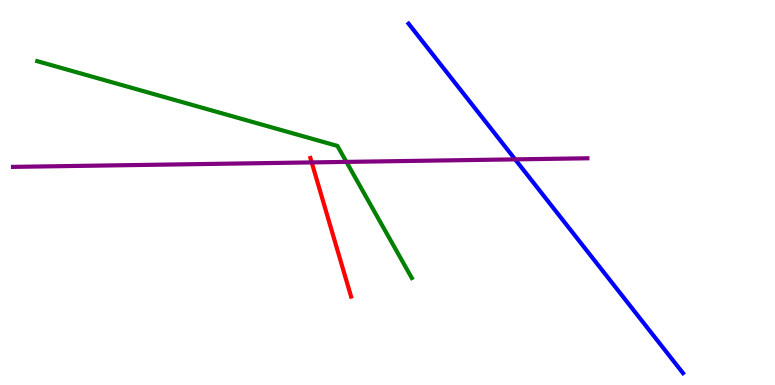[{'lines': ['blue', 'red'], 'intersections': []}, {'lines': ['green', 'red'], 'intersections': []}, {'lines': ['purple', 'red'], 'intersections': [{'x': 4.02, 'y': 5.78}]}, {'lines': ['blue', 'green'], 'intersections': []}, {'lines': ['blue', 'purple'], 'intersections': [{'x': 6.65, 'y': 5.86}]}, {'lines': ['green', 'purple'], 'intersections': [{'x': 4.47, 'y': 5.79}]}]